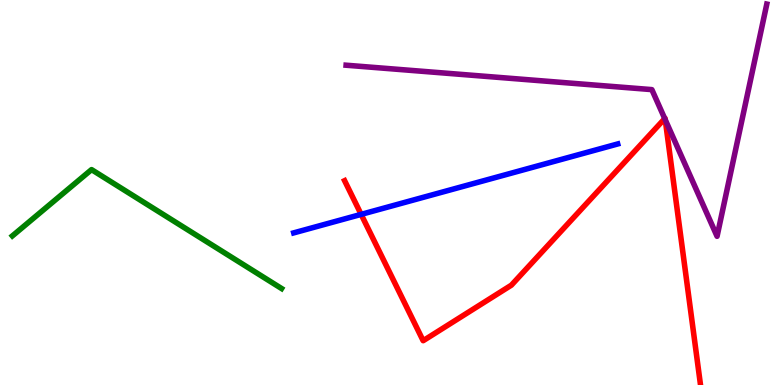[{'lines': ['blue', 'red'], 'intersections': [{'x': 4.66, 'y': 4.43}]}, {'lines': ['green', 'red'], 'intersections': []}, {'lines': ['purple', 'red'], 'intersections': [{'x': 8.58, 'y': 6.92}, {'x': 8.58, 'y': 6.89}]}, {'lines': ['blue', 'green'], 'intersections': []}, {'lines': ['blue', 'purple'], 'intersections': []}, {'lines': ['green', 'purple'], 'intersections': []}]